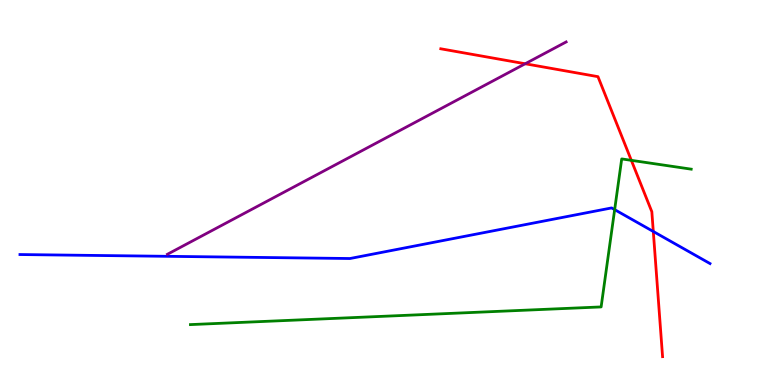[{'lines': ['blue', 'red'], 'intersections': [{'x': 8.43, 'y': 3.99}]}, {'lines': ['green', 'red'], 'intersections': [{'x': 8.15, 'y': 5.84}]}, {'lines': ['purple', 'red'], 'intersections': [{'x': 6.78, 'y': 8.34}]}, {'lines': ['blue', 'green'], 'intersections': [{'x': 7.93, 'y': 4.55}]}, {'lines': ['blue', 'purple'], 'intersections': []}, {'lines': ['green', 'purple'], 'intersections': []}]